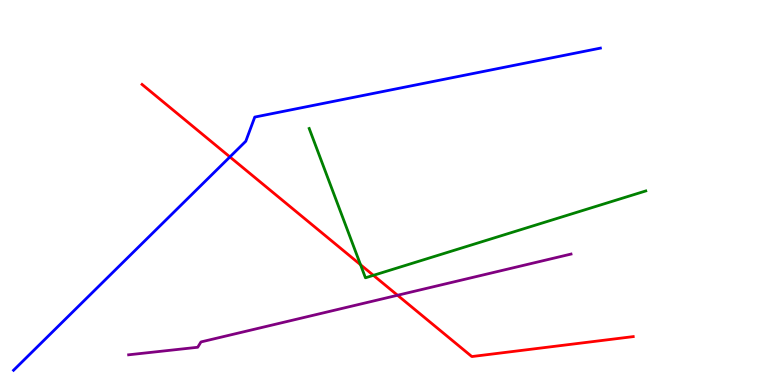[{'lines': ['blue', 'red'], 'intersections': [{'x': 2.97, 'y': 5.92}]}, {'lines': ['green', 'red'], 'intersections': [{'x': 4.65, 'y': 3.12}, {'x': 4.82, 'y': 2.85}]}, {'lines': ['purple', 'red'], 'intersections': [{'x': 5.13, 'y': 2.33}]}, {'lines': ['blue', 'green'], 'intersections': []}, {'lines': ['blue', 'purple'], 'intersections': []}, {'lines': ['green', 'purple'], 'intersections': []}]